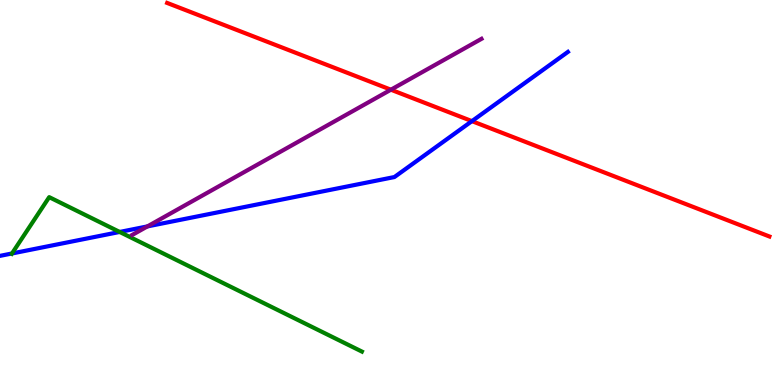[{'lines': ['blue', 'red'], 'intersections': [{'x': 6.09, 'y': 6.85}]}, {'lines': ['green', 'red'], 'intersections': []}, {'lines': ['purple', 'red'], 'intersections': [{'x': 5.04, 'y': 7.67}]}, {'lines': ['blue', 'green'], 'intersections': [{'x': 0.155, 'y': 3.42}, {'x': 1.54, 'y': 3.98}]}, {'lines': ['blue', 'purple'], 'intersections': [{'x': 1.9, 'y': 4.12}]}, {'lines': ['green', 'purple'], 'intersections': []}]